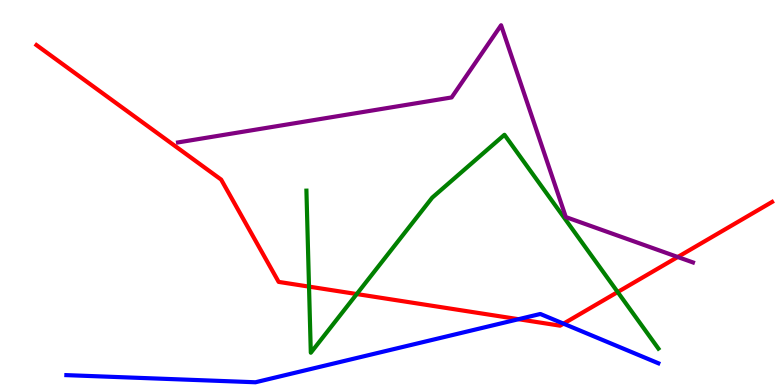[{'lines': ['blue', 'red'], 'intersections': [{'x': 6.69, 'y': 1.71}, {'x': 7.27, 'y': 1.59}]}, {'lines': ['green', 'red'], 'intersections': [{'x': 3.99, 'y': 2.56}, {'x': 4.6, 'y': 2.36}, {'x': 7.97, 'y': 2.41}]}, {'lines': ['purple', 'red'], 'intersections': [{'x': 8.75, 'y': 3.32}]}, {'lines': ['blue', 'green'], 'intersections': []}, {'lines': ['blue', 'purple'], 'intersections': []}, {'lines': ['green', 'purple'], 'intersections': []}]